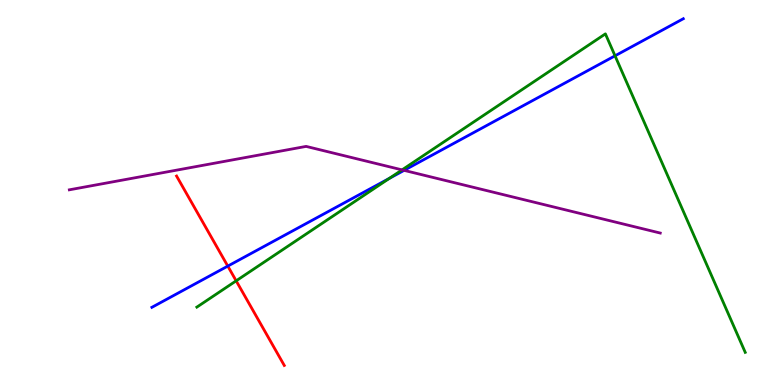[{'lines': ['blue', 'red'], 'intersections': [{'x': 2.94, 'y': 3.09}]}, {'lines': ['green', 'red'], 'intersections': [{'x': 3.05, 'y': 2.71}]}, {'lines': ['purple', 'red'], 'intersections': []}, {'lines': ['blue', 'green'], 'intersections': [{'x': 5.02, 'y': 5.37}, {'x': 7.94, 'y': 8.55}]}, {'lines': ['blue', 'purple'], 'intersections': [{'x': 5.21, 'y': 5.57}]}, {'lines': ['green', 'purple'], 'intersections': [{'x': 5.19, 'y': 5.59}]}]